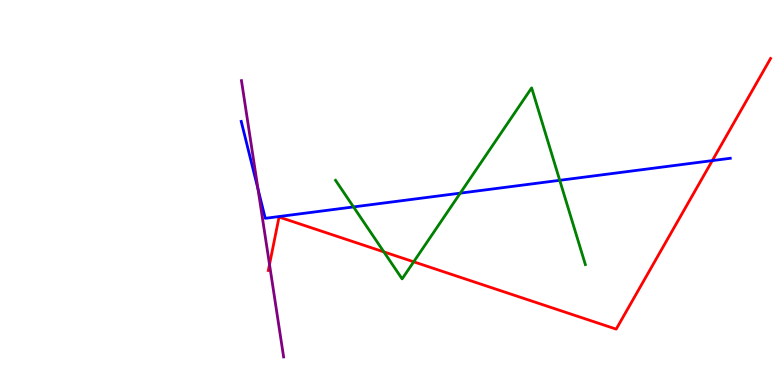[{'lines': ['blue', 'red'], 'intersections': [{'x': 9.19, 'y': 5.83}]}, {'lines': ['green', 'red'], 'intersections': [{'x': 4.95, 'y': 3.46}, {'x': 5.34, 'y': 3.2}]}, {'lines': ['purple', 'red'], 'intersections': [{'x': 3.48, 'y': 3.13}]}, {'lines': ['blue', 'green'], 'intersections': [{'x': 4.56, 'y': 4.63}, {'x': 5.94, 'y': 4.98}, {'x': 7.22, 'y': 5.32}]}, {'lines': ['blue', 'purple'], 'intersections': [{'x': 3.33, 'y': 5.09}]}, {'lines': ['green', 'purple'], 'intersections': []}]